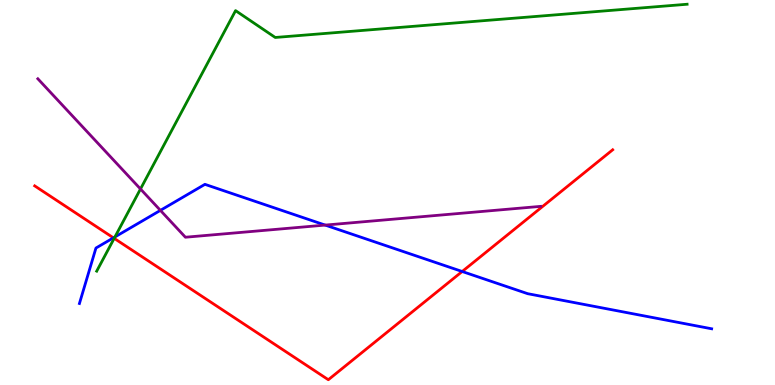[{'lines': ['blue', 'red'], 'intersections': [{'x': 1.46, 'y': 3.82}, {'x': 5.96, 'y': 2.95}]}, {'lines': ['green', 'red'], 'intersections': [{'x': 1.47, 'y': 3.81}]}, {'lines': ['purple', 'red'], 'intersections': []}, {'lines': ['blue', 'green'], 'intersections': [{'x': 1.48, 'y': 3.85}]}, {'lines': ['blue', 'purple'], 'intersections': [{'x': 2.07, 'y': 4.54}, {'x': 4.2, 'y': 4.15}]}, {'lines': ['green', 'purple'], 'intersections': [{'x': 1.81, 'y': 5.09}]}]